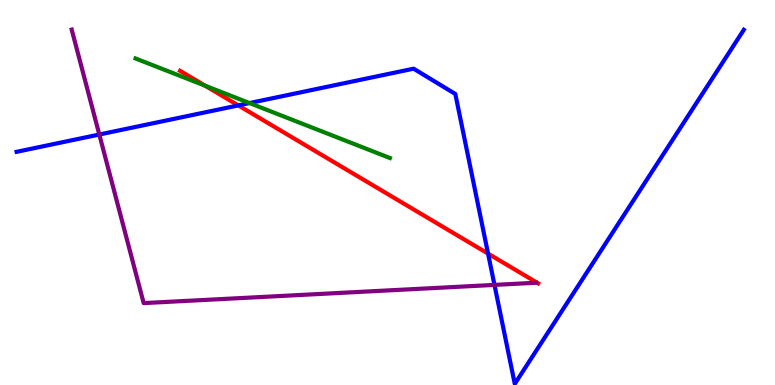[{'lines': ['blue', 'red'], 'intersections': [{'x': 3.07, 'y': 7.26}, {'x': 6.3, 'y': 3.41}]}, {'lines': ['green', 'red'], 'intersections': [{'x': 2.65, 'y': 7.78}]}, {'lines': ['purple', 'red'], 'intersections': []}, {'lines': ['blue', 'green'], 'intersections': [{'x': 3.22, 'y': 7.32}]}, {'lines': ['blue', 'purple'], 'intersections': [{'x': 1.28, 'y': 6.51}, {'x': 6.38, 'y': 2.6}]}, {'lines': ['green', 'purple'], 'intersections': []}]